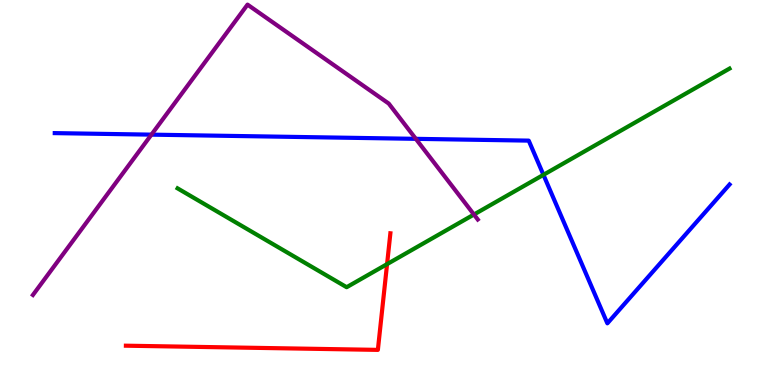[{'lines': ['blue', 'red'], 'intersections': []}, {'lines': ['green', 'red'], 'intersections': [{'x': 4.99, 'y': 3.14}]}, {'lines': ['purple', 'red'], 'intersections': []}, {'lines': ['blue', 'green'], 'intersections': [{'x': 7.01, 'y': 5.46}]}, {'lines': ['blue', 'purple'], 'intersections': [{'x': 1.95, 'y': 6.5}, {'x': 5.37, 'y': 6.39}]}, {'lines': ['green', 'purple'], 'intersections': [{'x': 6.12, 'y': 4.43}]}]